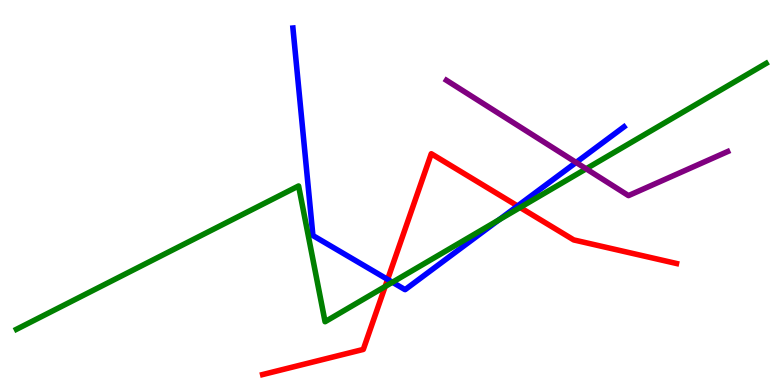[{'lines': ['blue', 'red'], 'intersections': [{'x': 5.0, 'y': 2.74}, {'x': 6.68, 'y': 4.65}]}, {'lines': ['green', 'red'], 'intersections': [{'x': 4.97, 'y': 2.56}, {'x': 6.71, 'y': 4.61}]}, {'lines': ['purple', 'red'], 'intersections': []}, {'lines': ['blue', 'green'], 'intersections': [{'x': 5.06, 'y': 2.67}, {'x': 6.44, 'y': 4.29}]}, {'lines': ['blue', 'purple'], 'intersections': [{'x': 7.43, 'y': 5.78}]}, {'lines': ['green', 'purple'], 'intersections': [{'x': 7.56, 'y': 5.62}]}]